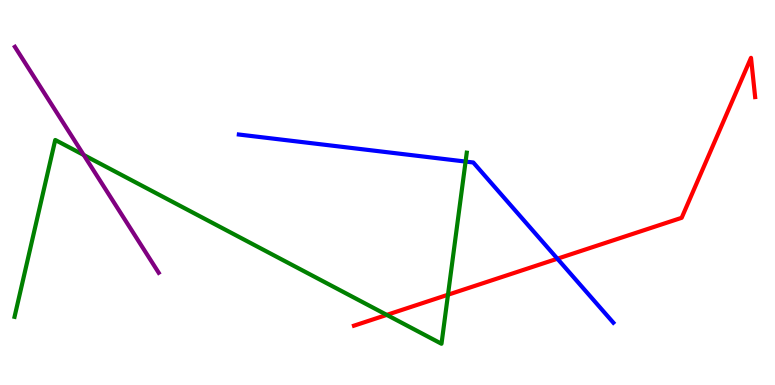[{'lines': ['blue', 'red'], 'intersections': [{'x': 7.19, 'y': 3.28}]}, {'lines': ['green', 'red'], 'intersections': [{'x': 4.99, 'y': 1.82}, {'x': 5.78, 'y': 2.34}]}, {'lines': ['purple', 'red'], 'intersections': []}, {'lines': ['blue', 'green'], 'intersections': [{'x': 6.01, 'y': 5.8}]}, {'lines': ['blue', 'purple'], 'intersections': []}, {'lines': ['green', 'purple'], 'intersections': [{'x': 1.08, 'y': 5.97}]}]